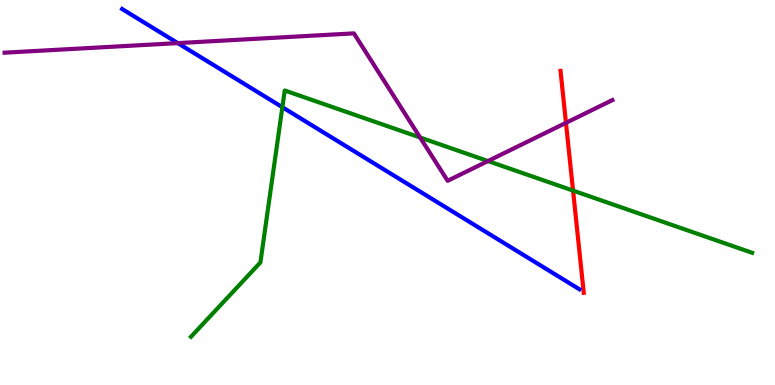[{'lines': ['blue', 'red'], 'intersections': []}, {'lines': ['green', 'red'], 'intersections': [{'x': 7.39, 'y': 5.05}]}, {'lines': ['purple', 'red'], 'intersections': [{'x': 7.3, 'y': 6.81}]}, {'lines': ['blue', 'green'], 'intersections': [{'x': 3.64, 'y': 7.22}]}, {'lines': ['blue', 'purple'], 'intersections': [{'x': 2.29, 'y': 8.88}]}, {'lines': ['green', 'purple'], 'intersections': [{'x': 5.42, 'y': 6.43}, {'x': 6.3, 'y': 5.82}]}]